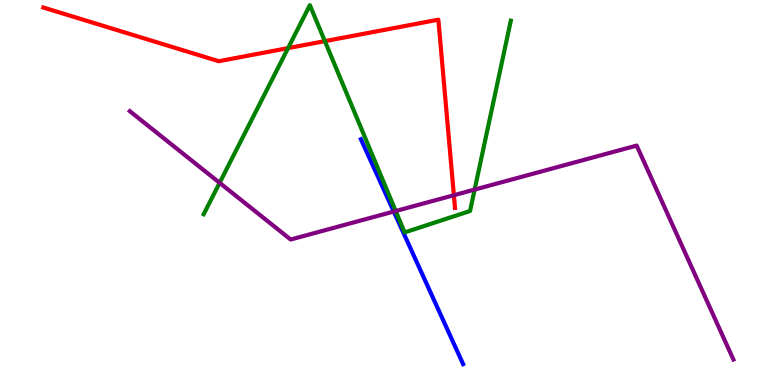[{'lines': ['blue', 'red'], 'intersections': []}, {'lines': ['green', 'red'], 'intersections': [{'x': 3.72, 'y': 8.75}, {'x': 4.19, 'y': 8.93}]}, {'lines': ['purple', 'red'], 'intersections': [{'x': 5.86, 'y': 4.93}]}, {'lines': ['blue', 'green'], 'intersections': []}, {'lines': ['blue', 'purple'], 'intersections': [{'x': 5.08, 'y': 4.51}]}, {'lines': ['green', 'purple'], 'intersections': [{'x': 2.83, 'y': 5.25}, {'x': 5.11, 'y': 4.52}, {'x': 6.12, 'y': 5.08}]}]